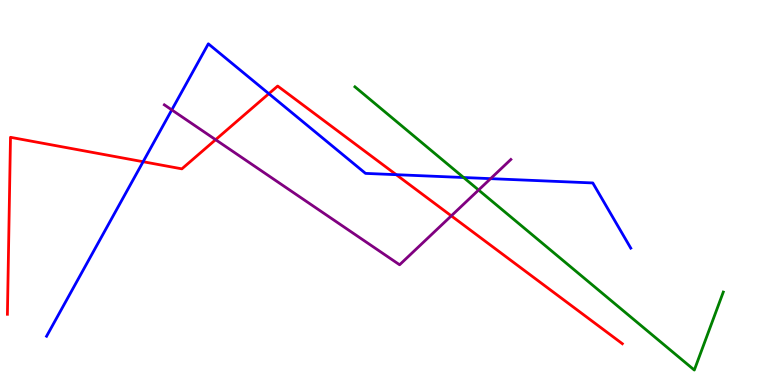[{'lines': ['blue', 'red'], 'intersections': [{'x': 1.85, 'y': 5.8}, {'x': 3.47, 'y': 7.57}, {'x': 5.11, 'y': 5.46}]}, {'lines': ['green', 'red'], 'intersections': []}, {'lines': ['purple', 'red'], 'intersections': [{'x': 2.78, 'y': 6.37}, {'x': 5.82, 'y': 4.39}]}, {'lines': ['blue', 'green'], 'intersections': [{'x': 5.98, 'y': 5.39}]}, {'lines': ['blue', 'purple'], 'intersections': [{'x': 2.22, 'y': 7.15}, {'x': 6.33, 'y': 5.36}]}, {'lines': ['green', 'purple'], 'intersections': [{'x': 6.18, 'y': 5.06}]}]